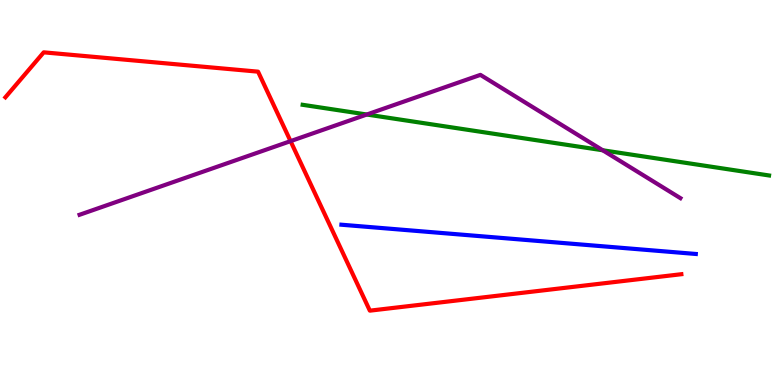[{'lines': ['blue', 'red'], 'intersections': []}, {'lines': ['green', 'red'], 'intersections': []}, {'lines': ['purple', 'red'], 'intersections': [{'x': 3.75, 'y': 6.33}]}, {'lines': ['blue', 'green'], 'intersections': []}, {'lines': ['blue', 'purple'], 'intersections': []}, {'lines': ['green', 'purple'], 'intersections': [{'x': 4.73, 'y': 7.03}, {'x': 7.78, 'y': 6.1}]}]